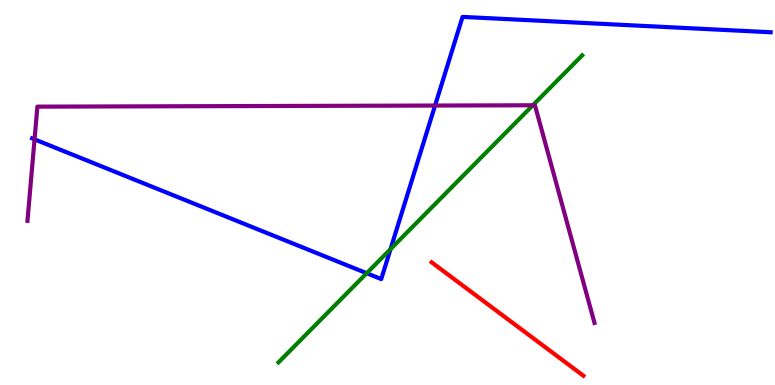[{'lines': ['blue', 'red'], 'intersections': []}, {'lines': ['green', 'red'], 'intersections': []}, {'lines': ['purple', 'red'], 'intersections': []}, {'lines': ['blue', 'green'], 'intersections': [{'x': 4.73, 'y': 2.9}, {'x': 5.04, 'y': 3.53}]}, {'lines': ['blue', 'purple'], 'intersections': [{'x': 0.446, 'y': 6.38}, {'x': 5.61, 'y': 7.26}]}, {'lines': ['green', 'purple'], 'intersections': [{'x': 6.88, 'y': 7.27}]}]